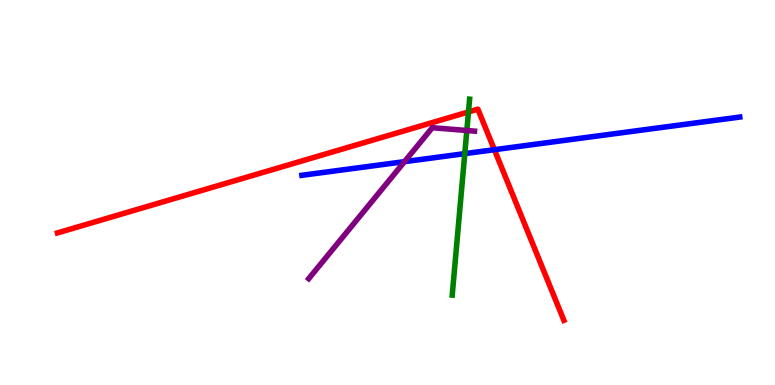[{'lines': ['blue', 'red'], 'intersections': [{'x': 6.38, 'y': 6.11}]}, {'lines': ['green', 'red'], 'intersections': [{'x': 6.04, 'y': 7.09}]}, {'lines': ['purple', 'red'], 'intersections': []}, {'lines': ['blue', 'green'], 'intersections': [{'x': 6.0, 'y': 6.01}]}, {'lines': ['blue', 'purple'], 'intersections': [{'x': 5.22, 'y': 5.8}]}, {'lines': ['green', 'purple'], 'intersections': [{'x': 6.02, 'y': 6.61}]}]